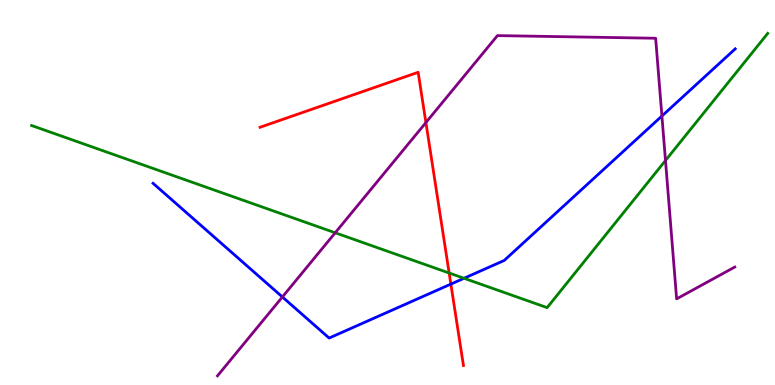[{'lines': ['blue', 'red'], 'intersections': [{'x': 5.82, 'y': 2.62}]}, {'lines': ['green', 'red'], 'intersections': [{'x': 5.8, 'y': 2.91}]}, {'lines': ['purple', 'red'], 'intersections': [{'x': 5.5, 'y': 6.82}]}, {'lines': ['blue', 'green'], 'intersections': [{'x': 5.99, 'y': 2.77}]}, {'lines': ['blue', 'purple'], 'intersections': [{'x': 3.64, 'y': 2.29}, {'x': 8.54, 'y': 6.99}]}, {'lines': ['green', 'purple'], 'intersections': [{'x': 4.33, 'y': 3.95}, {'x': 8.59, 'y': 5.83}]}]